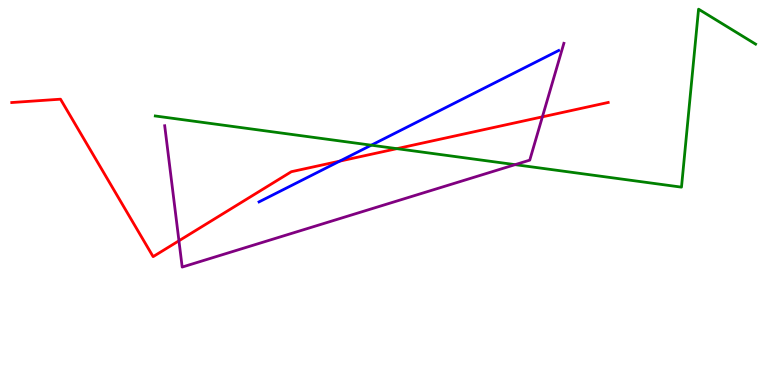[{'lines': ['blue', 'red'], 'intersections': [{'x': 4.38, 'y': 5.81}]}, {'lines': ['green', 'red'], 'intersections': [{'x': 5.12, 'y': 6.14}]}, {'lines': ['purple', 'red'], 'intersections': [{'x': 2.31, 'y': 3.75}, {'x': 7.0, 'y': 6.97}]}, {'lines': ['blue', 'green'], 'intersections': [{'x': 4.79, 'y': 6.23}]}, {'lines': ['blue', 'purple'], 'intersections': []}, {'lines': ['green', 'purple'], 'intersections': [{'x': 6.65, 'y': 5.72}]}]